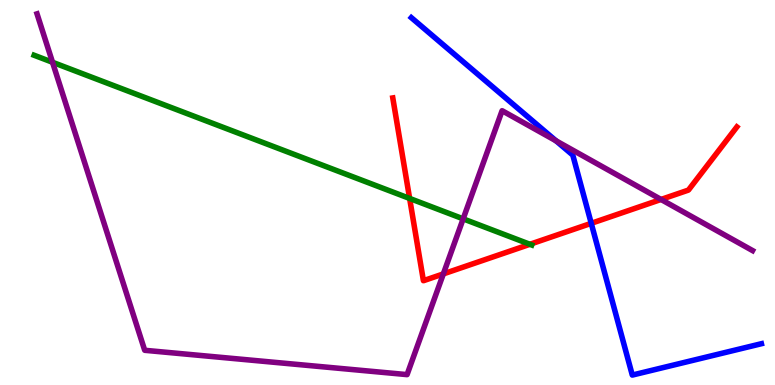[{'lines': ['blue', 'red'], 'intersections': [{'x': 7.63, 'y': 4.2}]}, {'lines': ['green', 'red'], 'intersections': [{'x': 5.29, 'y': 4.85}, {'x': 6.84, 'y': 3.65}]}, {'lines': ['purple', 'red'], 'intersections': [{'x': 5.72, 'y': 2.89}, {'x': 8.53, 'y': 4.82}]}, {'lines': ['blue', 'green'], 'intersections': []}, {'lines': ['blue', 'purple'], 'intersections': [{'x': 7.17, 'y': 6.34}]}, {'lines': ['green', 'purple'], 'intersections': [{'x': 0.678, 'y': 8.38}, {'x': 5.98, 'y': 4.32}]}]